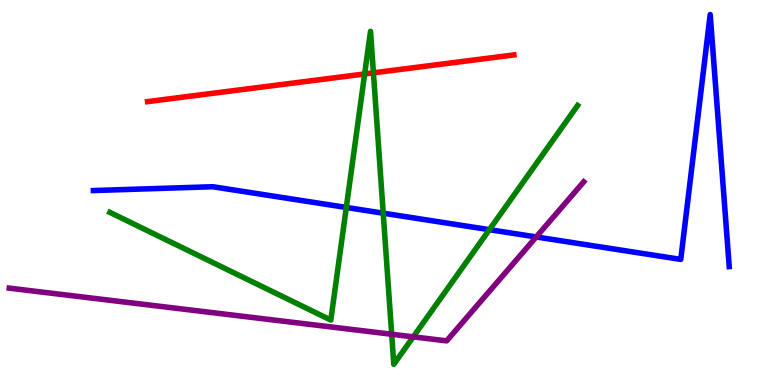[{'lines': ['blue', 'red'], 'intersections': []}, {'lines': ['green', 'red'], 'intersections': [{'x': 4.71, 'y': 8.08}, {'x': 4.82, 'y': 8.11}]}, {'lines': ['purple', 'red'], 'intersections': []}, {'lines': ['blue', 'green'], 'intersections': [{'x': 4.47, 'y': 4.61}, {'x': 4.94, 'y': 4.46}, {'x': 6.31, 'y': 4.03}]}, {'lines': ['blue', 'purple'], 'intersections': [{'x': 6.92, 'y': 3.85}]}, {'lines': ['green', 'purple'], 'intersections': [{'x': 5.05, 'y': 1.32}, {'x': 5.33, 'y': 1.25}]}]